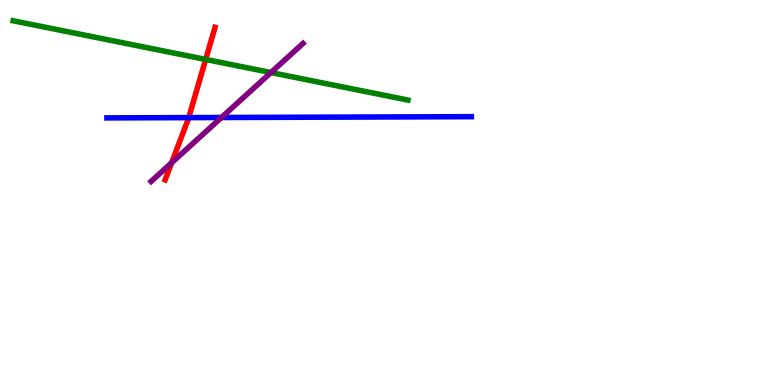[{'lines': ['blue', 'red'], 'intersections': [{'x': 2.43, 'y': 6.95}]}, {'lines': ['green', 'red'], 'intersections': [{'x': 2.65, 'y': 8.46}]}, {'lines': ['purple', 'red'], 'intersections': [{'x': 2.21, 'y': 5.77}]}, {'lines': ['blue', 'green'], 'intersections': []}, {'lines': ['blue', 'purple'], 'intersections': [{'x': 2.86, 'y': 6.95}]}, {'lines': ['green', 'purple'], 'intersections': [{'x': 3.5, 'y': 8.12}]}]